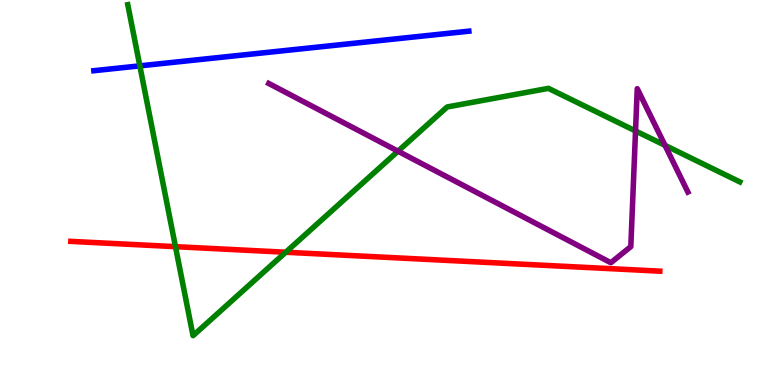[{'lines': ['blue', 'red'], 'intersections': []}, {'lines': ['green', 'red'], 'intersections': [{'x': 2.26, 'y': 3.59}, {'x': 3.69, 'y': 3.45}]}, {'lines': ['purple', 'red'], 'intersections': []}, {'lines': ['blue', 'green'], 'intersections': [{'x': 1.8, 'y': 8.29}]}, {'lines': ['blue', 'purple'], 'intersections': []}, {'lines': ['green', 'purple'], 'intersections': [{'x': 5.14, 'y': 6.07}, {'x': 8.2, 'y': 6.6}, {'x': 8.58, 'y': 6.22}]}]